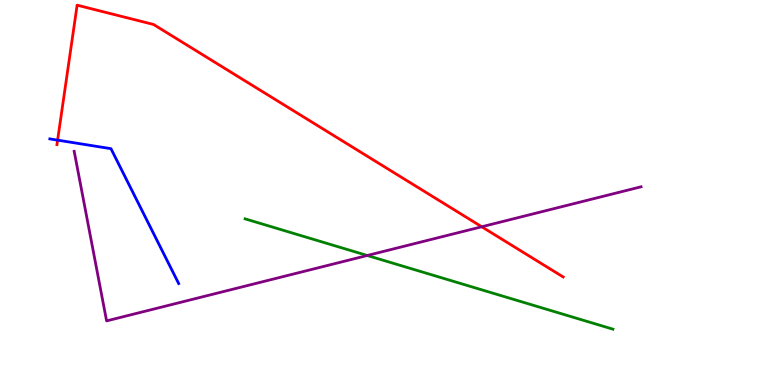[{'lines': ['blue', 'red'], 'intersections': [{'x': 0.743, 'y': 6.36}]}, {'lines': ['green', 'red'], 'intersections': []}, {'lines': ['purple', 'red'], 'intersections': [{'x': 6.22, 'y': 4.11}]}, {'lines': ['blue', 'green'], 'intersections': []}, {'lines': ['blue', 'purple'], 'intersections': []}, {'lines': ['green', 'purple'], 'intersections': [{'x': 4.74, 'y': 3.36}]}]